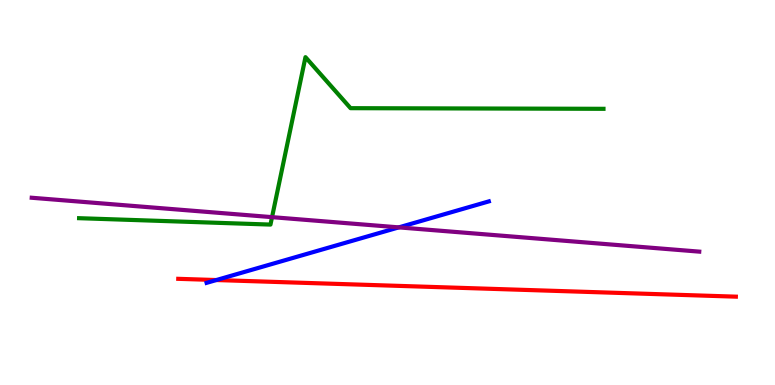[{'lines': ['blue', 'red'], 'intersections': [{'x': 2.79, 'y': 2.73}]}, {'lines': ['green', 'red'], 'intersections': []}, {'lines': ['purple', 'red'], 'intersections': []}, {'lines': ['blue', 'green'], 'intersections': []}, {'lines': ['blue', 'purple'], 'intersections': [{'x': 5.15, 'y': 4.09}]}, {'lines': ['green', 'purple'], 'intersections': [{'x': 3.51, 'y': 4.36}]}]